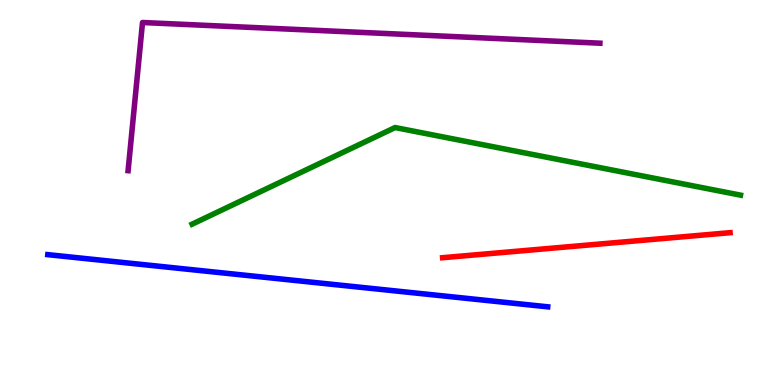[{'lines': ['blue', 'red'], 'intersections': []}, {'lines': ['green', 'red'], 'intersections': []}, {'lines': ['purple', 'red'], 'intersections': []}, {'lines': ['blue', 'green'], 'intersections': []}, {'lines': ['blue', 'purple'], 'intersections': []}, {'lines': ['green', 'purple'], 'intersections': []}]